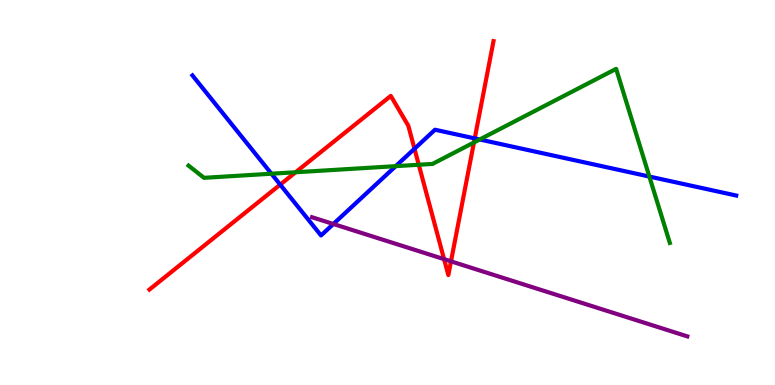[{'lines': ['blue', 'red'], 'intersections': [{'x': 3.62, 'y': 5.2}, {'x': 5.35, 'y': 6.14}, {'x': 6.13, 'y': 6.41}]}, {'lines': ['green', 'red'], 'intersections': [{'x': 3.81, 'y': 5.53}, {'x': 5.4, 'y': 5.72}, {'x': 6.12, 'y': 6.3}]}, {'lines': ['purple', 'red'], 'intersections': [{'x': 5.73, 'y': 3.27}, {'x': 5.82, 'y': 3.21}]}, {'lines': ['blue', 'green'], 'intersections': [{'x': 3.5, 'y': 5.49}, {'x': 5.11, 'y': 5.68}, {'x': 6.19, 'y': 6.38}, {'x': 8.38, 'y': 5.41}]}, {'lines': ['blue', 'purple'], 'intersections': [{'x': 4.3, 'y': 4.18}]}, {'lines': ['green', 'purple'], 'intersections': []}]